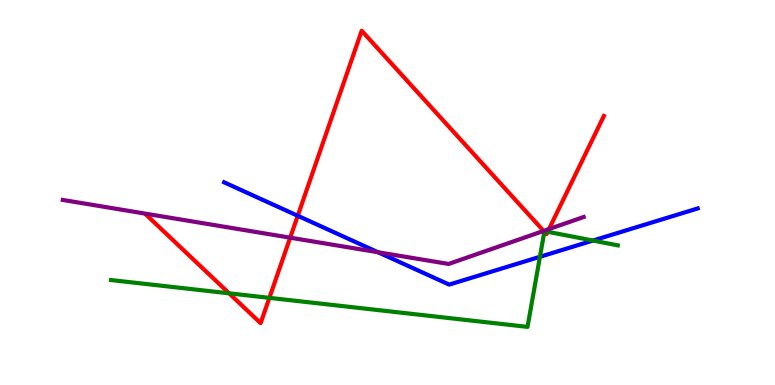[{'lines': ['blue', 'red'], 'intersections': [{'x': 3.84, 'y': 4.4}]}, {'lines': ['green', 'red'], 'intersections': [{'x': 2.96, 'y': 2.38}, {'x': 3.48, 'y': 2.26}, {'x': 7.02, 'y': 3.98}, {'x': 7.07, 'y': 3.98}]}, {'lines': ['purple', 'red'], 'intersections': [{'x': 3.74, 'y': 3.83}, {'x': 7.01, 'y': 4.0}, {'x': 7.08, 'y': 4.05}]}, {'lines': ['blue', 'green'], 'intersections': [{'x': 6.97, 'y': 3.33}, {'x': 7.65, 'y': 3.75}]}, {'lines': ['blue', 'purple'], 'intersections': [{'x': 4.88, 'y': 3.45}]}, {'lines': ['green', 'purple'], 'intersections': []}]